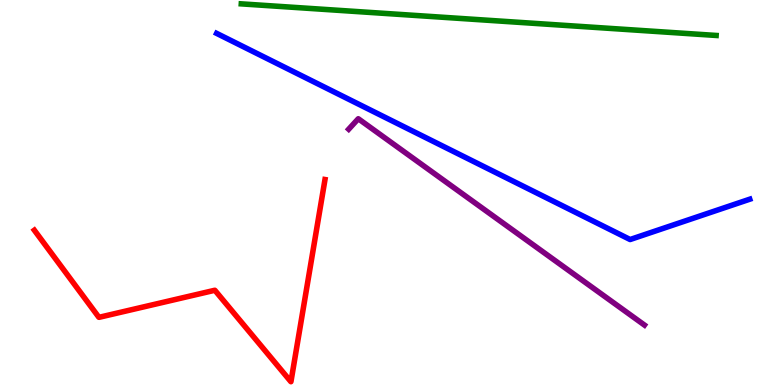[{'lines': ['blue', 'red'], 'intersections': []}, {'lines': ['green', 'red'], 'intersections': []}, {'lines': ['purple', 'red'], 'intersections': []}, {'lines': ['blue', 'green'], 'intersections': []}, {'lines': ['blue', 'purple'], 'intersections': []}, {'lines': ['green', 'purple'], 'intersections': []}]